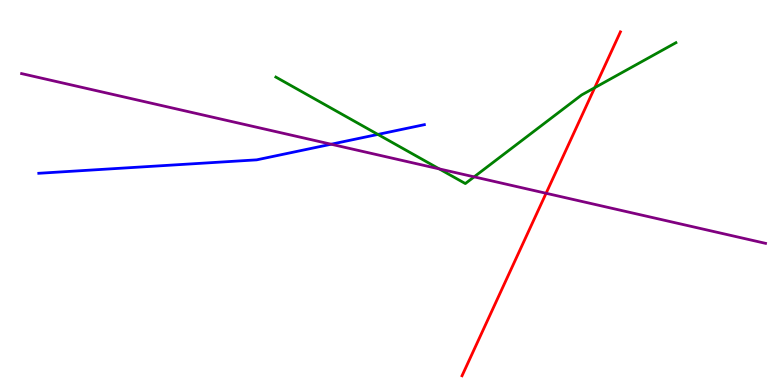[{'lines': ['blue', 'red'], 'intersections': []}, {'lines': ['green', 'red'], 'intersections': [{'x': 7.67, 'y': 7.72}]}, {'lines': ['purple', 'red'], 'intersections': [{'x': 7.05, 'y': 4.98}]}, {'lines': ['blue', 'green'], 'intersections': [{'x': 4.88, 'y': 6.51}]}, {'lines': ['blue', 'purple'], 'intersections': [{'x': 4.27, 'y': 6.25}]}, {'lines': ['green', 'purple'], 'intersections': [{'x': 5.67, 'y': 5.61}, {'x': 6.12, 'y': 5.41}]}]